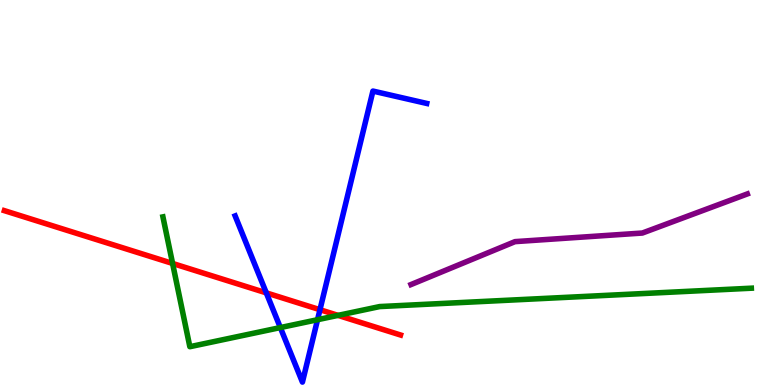[{'lines': ['blue', 'red'], 'intersections': [{'x': 3.44, 'y': 2.39}, {'x': 4.13, 'y': 1.96}]}, {'lines': ['green', 'red'], 'intersections': [{'x': 2.23, 'y': 3.16}, {'x': 4.36, 'y': 1.81}]}, {'lines': ['purple', 'red'], 'intersections': []}, {'lines': ['blue', 'green'], 'intersections': [{'x': 3.62, 'y': 1.49}, {'x': 4.1, 'y': 1.7}]}, {'lines': ['blue', 'purple'], 'intersections': []}, {'lines': ['green', 'purple'], 'intersections': []}]